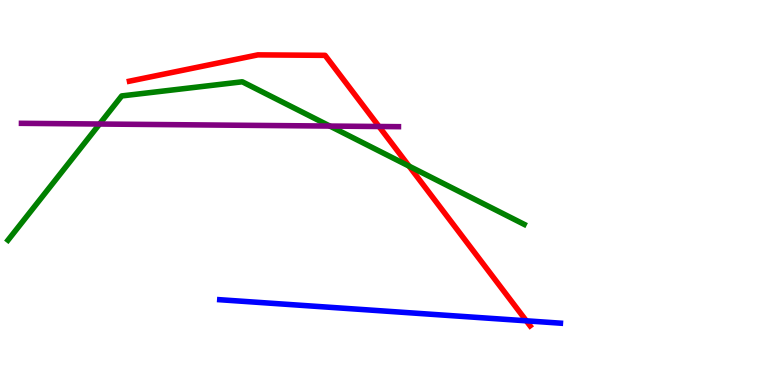[{'lines': ['blue', 'red'], 'intersections': [{'x': 6.79, 'y': 1.67}]}, {'lines': ['green', 'red'], 'intersections': [{'x': 5.28, 'y': 5.68}]}, {'lines': ['purple', 'red'], 'intersections': [{'x': 4.89, 'y': 6.71}]}, {'lines': ['blue', 'green'], 'intersections': []}, {'lines': ['blue', 'purple'], 'intersections': []}, {'lines': ['green', 'purple'], 'intersections': [{'x': 1.28, 'y': 6.78}, {'x': 4.26, 'y': 6.73}]}]